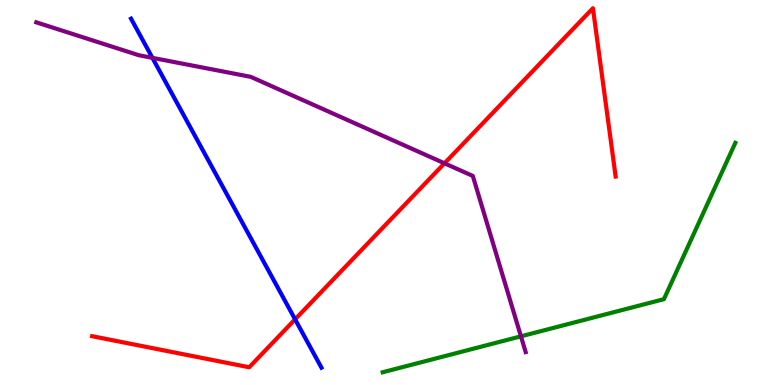[{'lines': ['blue', 'red'], 'intersections': [{'x': 3.81, 'y': 1.71}]}, {'lines': ['green', 'red'], 'intersections': []}, {'lines': ['purple', 'red'], 'intersections': [{'x': 5.74, 'y': 5.76}]}, {'lines': ['blue', 'green'], 'intersections': []}, {'lines': ['blue', 'purple'], 'intersections': [{'x': 1.97, 'y': 8.5}]}, {'lines': ['green', 'purple'], 'intersections': [{'x': 6.72, 'y': 1.26}]}]